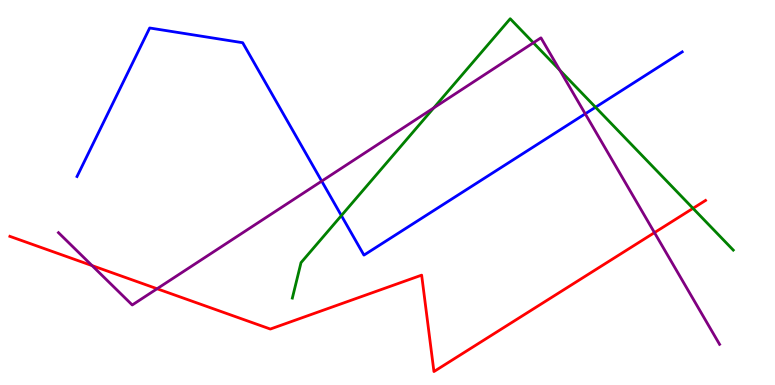[{'lines': ['blue', 'red'], 'intersections': []}, {'lines': ['green', 'red'], 'intersections': [{'x': 8.94, 'y': 4.59}]}, {'lines': ['purple', 'red'], 'intersections': [{'x': 1.19, 'y': 3.1}, {'x': 2.03, 'y': 2.5}, {'x': 8.44, 'y': 3.96}]}, {'lines': ['blue', 'green'], 'intersections': [{'x': 4.4, 'y': 4.4}, {'x': 7.68, 'y': 7.21}]}, {'lines': ['blue', 'purple'], 'intersections': [{'x': 4.15, 'y': 5.3}, {'x': 7.55, 'y': 7.04}]}, {'lines': ['green', 'purple'], 'intersections': [{'x': 5.6, 'y': 7.2}, {'x': 6.88, 'y': 8.89}, {'x': 7.22, 'y': 8.18}]}]